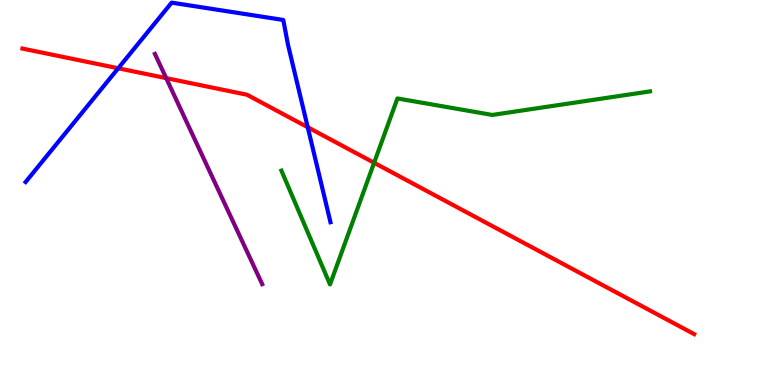[{'lines': ['blue', 'red'], 'intersections': [{'x': 1.53, 'y': 8.23}, {'x': 3.97, 'y': 6.69}]}, {'lines': ['green', 'red'], 'intersections': [{'x': 4.83, 'y': 5.77}]}, {'lines': ['purple', 'red'], 'intersections': [{'x': 2.14, 'y': 7.97}]}, {'lines': ['blue', 'green'], 'intersections': []}, {'lines': ['blue', 'purple'], 'intersections': []}, {'lines': ['green', 'purple'], 'intersections': []}]